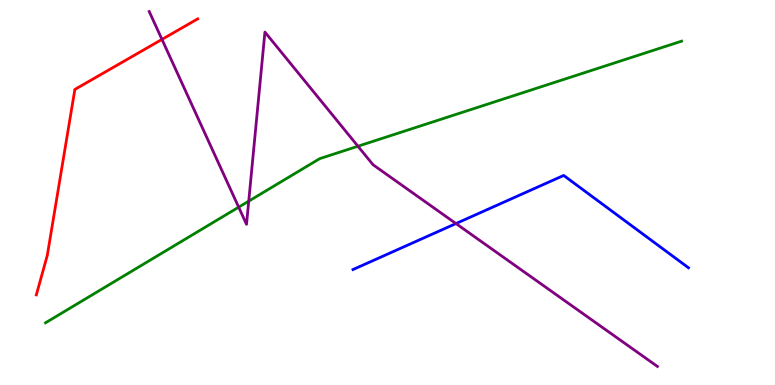[{'lines': ['blue', 'red'], 'intersections': []}, {'lines': ['green', 'red'], 'intersections': []}, {'lines': ['purple', 'red'], 'intersections': [{'x': 2.09, 'y': 8.98}]}, {'lines': ['blue', 'green'], 'intersections': []}, {'lines': ['blue', 'purple'], 'intersections': [{'x': 5.88, 'y': 4.19}]}, {'lines': ['green', 'purple'], 'intersections': [{'x': 3.08, 'y': 4.62}, {'x': 3.21, 'y': 4.78}, {'x': 4.62, 'y': 6.2}]}]